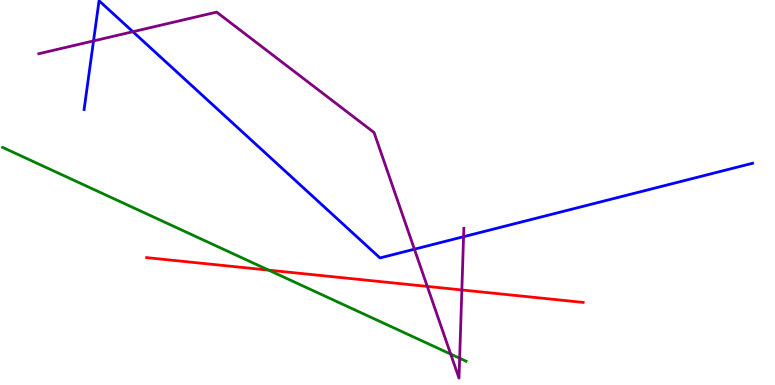[{'lines': ['blue', 'red'], 'intersections': []}, {'lines': ['green', 'red'], 'intersections': [{'x': 3.47, 'y': 2.98}]}, {'lines': ['purple', 'red'], 'intersections': [{'x': 5.51, 'y': 2.56}, {'x': 5.96, 'y': 2.47}]}, {'lines': ['blue', 'green'], 'intersections': []}, {'lines': ['blue', 'purple'], 'intersections': [{'x': 1.21, 'y': 8.94}, {'x': 1.71, 'y': 9.18}, {'x': 5.35, 'y': 3.53}, {'x': 5.98, 'y': 3.85}]}, {'lines': ['green', 'purple'], 'intersections': [{'x': 5.82, 'y': 0.803}, {'x': 5.93, 'y': 0.695}]}]